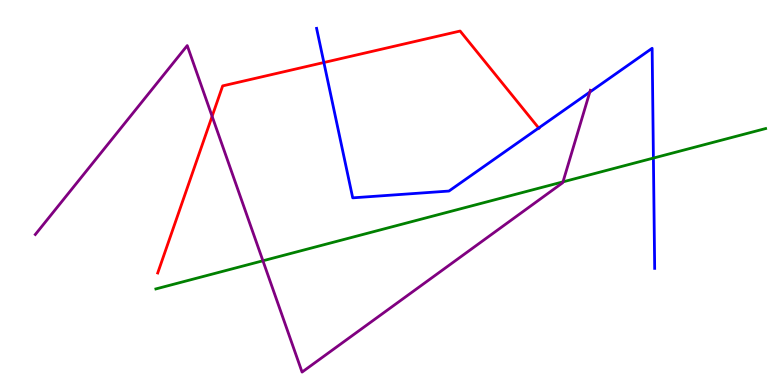[{'lines': ['blue', 'red'], 'intersections': [{'x': 4.18, 'y': 8.38}, {'x': 6.95, 'y': 6.68}]}, {'lines': ['green', 'red'], 'intersections': []}, {'lines': ['purple', 'red'], 'intersections': [{'x': 2.74, 'y': 6.98}]}, {'lines': ['blue', 'green'], 'intersections': [{'x': 8.43, 'y': 5.89}]}, {'lines': ['blue', 'purple'], 'intersections': [{'x': 7.61, 'y': 7.61}]}, {'lines': ['green', 'purple'], 'intersections': [{'x': 3.39, 'y': 3.23}, {'x': 7.26, 'y': 5.28}]}]